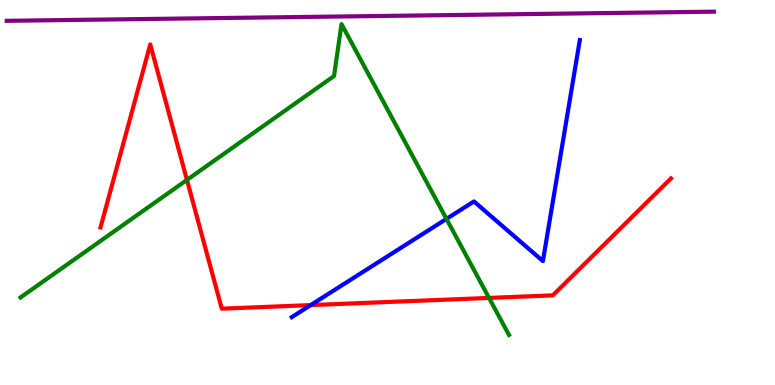[{'lines': ['blue', 'red'], 'intersections': [{'x': 4.01, 'y': 2.08}]}, {'lines': ['green', 'red'], 'intersections': [{'x': 2.41, 'y': 5.33}, {'x': 6.31, 'y': 2.26}]}, {'lines': ['purple', 'red'], 'intersections': []}, {'lines': ['blue', 'green'], 'intersections': [{'x': 5.76, 'y': 4.31}]}, {'lines': ['blue', 'purple'], 'intersections': []}, {'lines': ['green', 'purple'], 'intersections': []}]